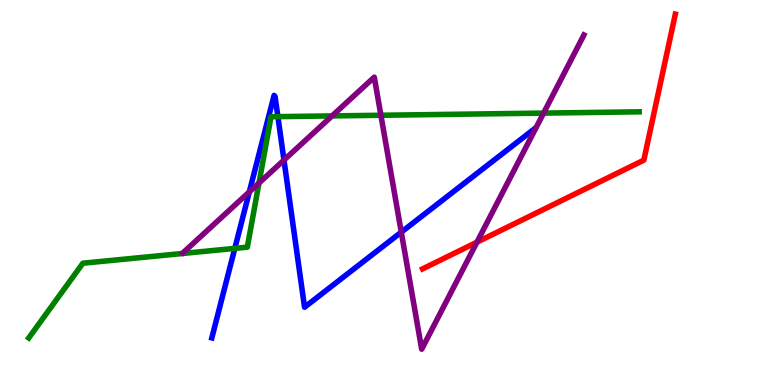[{'lines': ['blue', 'red'], 'intersections': []}, {'lines': ['green', 'red'], 'intersections': []}, {'lines': ['purple', 'red'], 'intersections': [{'x': 6.15, 'y': 3.71}]}, {'lines': ['blue', 'green'], 'intersections': [{'x': 3.03, 'y': 3.55}, {'x': 3.59, 'y': 6.97}]}, {'lines': ['blue', 'purple'], 'intersections': [{'x': 3.22, 'y': 5.02}, {'x': 3.66, 'y': 5.84}, {'x': 5.18, 'y': 3.97}]}, {'lines': ['green', 'purple'], 'intersections': [{'x': 3.34, 'y': 5.25}, {'x': 4.28, 'y': 6.99}, {'x': 4.91, 'y': 7.01}, {'x': 7.01, 'y': 7.06}]}]